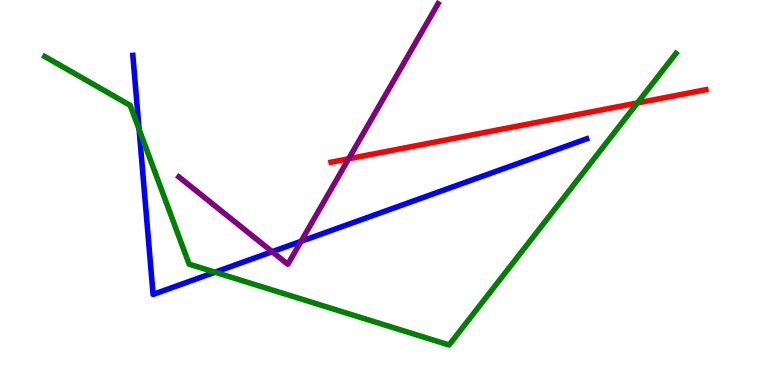[{'lines': ['blue', 'red'], 'intersections': []}, {'lines': ['green', 'red'], 'intersections': [{'x': 8.22, 'y': 7.33}]}, {'lines': ['purple', 'red'], 'intersections': [{'x': 4.5, 'y': 5.88}]}, {'lines': ['blue', 'green'], 'intersections': [{'x': 1.79, 'y': 6.64}, {'x': 2.77, 'y': 2.93}]}, {'lines': ['blue', 'purple'], 'intersections': [{'x': 3.51, 'y': 3.46}, {'x': 3.89, 'y': 3.73}]}, {'lines': ['green', 'purple'], 'intersections': []}]